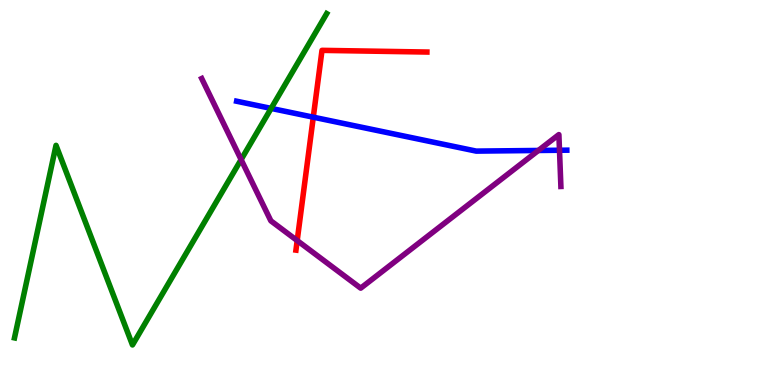[{'lines': ['blue', 'red'], 'intersections': [{'x': 4.04, 'y': 6.96}]}, {'lines': ['green', 'red'], 'intersections': []}, {'lines': ['purple', 'red'], 'intersections': [{'x': 3.83, 'y': 3.75}]}, {'lines': ['blue', 'green'], 'intersections': [{'x': 3.5, 'y': 7.18}]}, {'lines': ['blue', 'purple'], 'intersections': [{'x': 6.95, 'y': 6.09}, {'x': 7.22, 'y': 6.1}]}, {'lines': ['green', 'purple'], 'intersections': [{'x': 3.11, 'y': 5.85}]}]